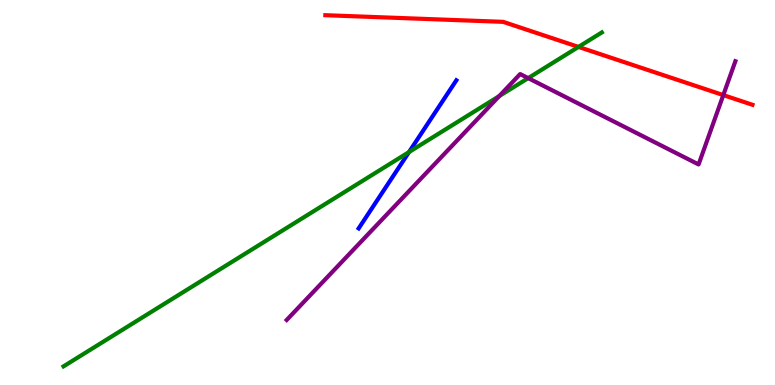[{'lines': ['blue', 'red'], 'intersections': []}, {'lines': ['green', 'red'], 'intersections': [{'x': 7.46, 'y': 8.78}]}, {'lines': ['purple', 'red'], 'intersections': [{'x': 9.33, 'y': 7.53}]}, {'lines': ['blue', 'green'], 'intersections': [{'x': 5.28, 'y': 6.05}]}, {'lines': ['blue', 'purple'], 'intersections': []}, {'lines': ['green', 'purple'], 'intersections': [{'x': 6.44, 'y': 7.5}, {'x': 6.82, 'y': 7.97}]}]